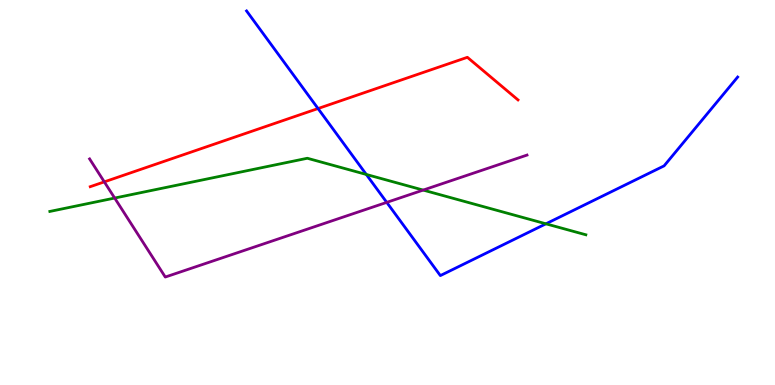[{'lines': ['blue', 'red'], 'intersections': [{'x': 4.1, 'y': 7.18}]}, {'lines': ['green', 'red'], 'intersections': []}, {'lines': ['purple', 'red'], 'intersections': [{'x': 1.35, 'y': 5.28}]}, {'lines': ['blue', 'green'], 'intersections': [{'x': 4.73, 'y': 5.47}, {'x': 7.04, 'y': 4.19}]}, {'lines': ['blue', 'purple'], 'intersections': [{'x': 4.99, 'y': 4.74}]}, {'lines': ['green', 'purple'], 'intersections': [{'x': 1.48, 'y': 4.86}, {'x': 5.46, 'y': 5.06}]}]